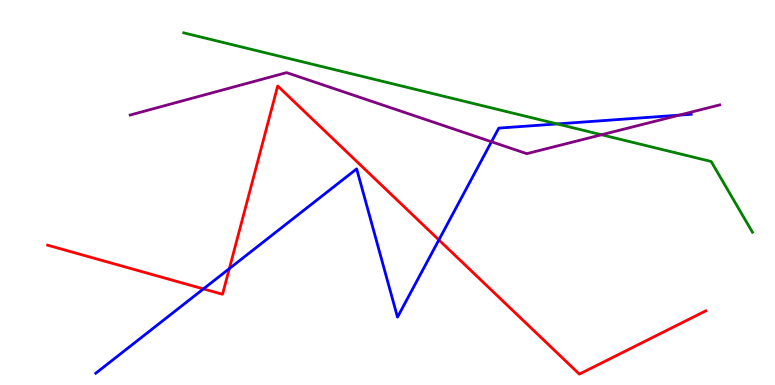[{'lines': ['blue', 'red'], 'intersections': [{'x': 2.62, 'y': 2.5}, {'x': 2.96, 'y': 3.02}, {'x': 5.66, 'y': 3.77}]}, {'lines': ['green', 'red'], 'intersections': []}, {'lines': ['purple', 'red'], 'intersections': []}, {'lines': ['blue', 'green'], 'intersections': [{'x': 7.19, 'y': 6.78}]}, {'lines': ['blue', 'purple'], 'intersections': [{'x': 6.34, 'y': 6.32}, {'x': 8.76, 'y': 7.01}]}, {'lines': ['green', 'purple'], 'intersections': [{'x': 7.76, 'y': 6.5}]}]